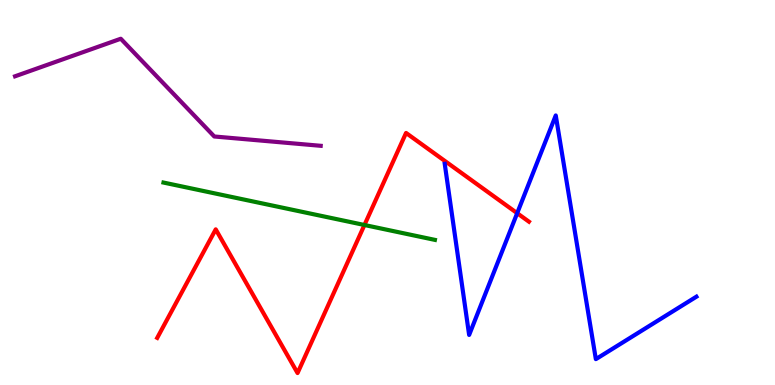[{'lines': ['blue', 'red'], 'intersections': [{'x': 6.67, 'y': 4.46}]}, {'lines': ['green', 'red'], 'intersections': [{'x': 4.7, 'y': 4.16}]}, {'lines': ['purple', 'red'], 'intersections': []}, {'lines': ['blue', 'green'], 'intersections': []}, {'lines': ['blue', 'purple'], 'intersections': []}, {'lines': ['green', 'purple'], 'intersections': []}]